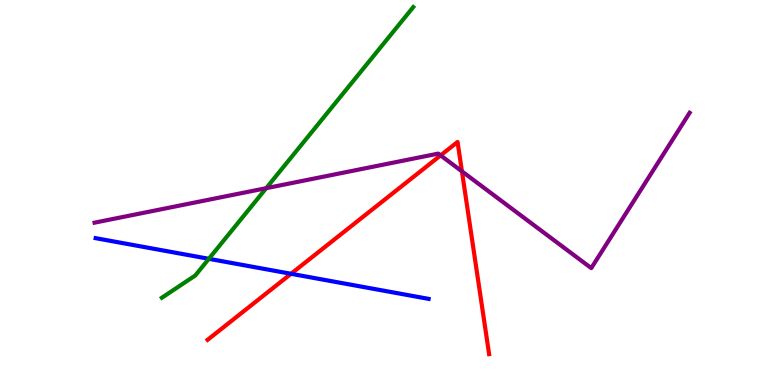[{'lines': ['blue', 'red'], 'intersections': [{'x': 3.76, 'y': 2.89}]}, {'lines': ['green', 'red'], 'intersections': []}, {'lines': ['purple', 'red'], 'intersections': [{'x': 5.69, 'y': 5.96}, {'x': 5.96, 'y': 5.55}]}, {'lines': ['blue', 'green'], 'intersections': [{'x': 2.69, 'y': 3.28}]}, {'lines': ['blue', 'purple'], 'intersections': []}, {'lines': ['green', 'purple'], 'intersections': [{'x': 3.43, 'y': 5.11}]}]